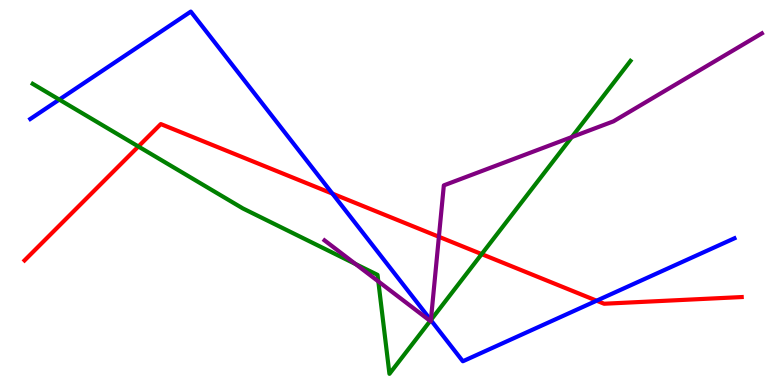[{'lines': ['blue', 'red'], 'intersections': [{'x': 4.29, 'y': 4.97}, {'x': 7.7, 'y': 2.19}]}, {'lines': ['green', 'red'], 'intersections': [{'x': 1.79, 'y': 6.19}, {'x': 6.22, 'y': 3.4}]}, {'lines': ['purple', 'red'], 'intersections': [{'x': 5.66, 'y': 3.85}]}, {'lines': ['blue', 'green'], 'intersections': [{'x': 0.765, 'y': 7.41}, {'x': 5.56, 'y': 1.69}]}, {'lines': ['blue', 'purple'], 'intersections': [{'x': 5.56, 'y': 1.68}]}, {'lines': ['green', 'purple'], 'intersections': [{'x': 4.59, 'y': 3.14}, {'x': 4.88, 'y': 2.69}, {'x': 5.55, 'y': 1.66}, {'x': 5.56, 'y': 1.69}, {'x': 7.38, 'y': 6.44}]}]